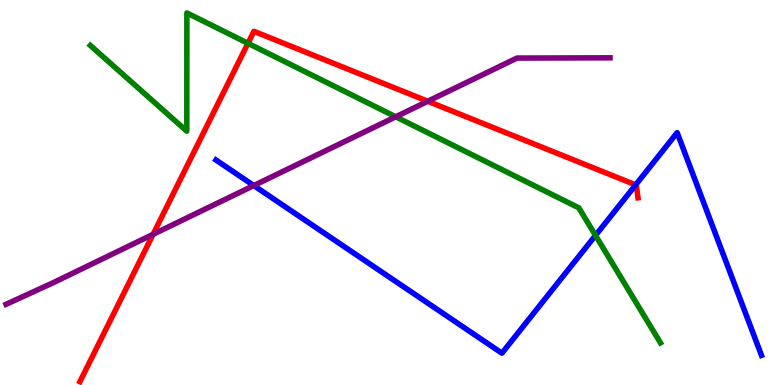[{'lines': ['blue', 'red'], 'intersections': [{'x': 8.2, 'y': 5.2}]}, {'lines': ['green', 'red'], 'intersections': [{'x': 3.2, 'y': 8.87}]}, {'lines': ['purple', 'red'], 'intersections': [{'x': 1.98, 'y': 3.91}, {'x': 5.52, 'y': 7.37}]}, {'lines': ['blue', 'green'], 'intersections': [{'x': 7.68, 'y': 3.89}]}, {'lines': ['blue', 'purple'], 'intersections': [{'x': 3.27, 'y': 5.18}]}, {'lines': ['green', 'purple'], 'intersections': [{'x': 5.11, 'y': 6.97}]}]